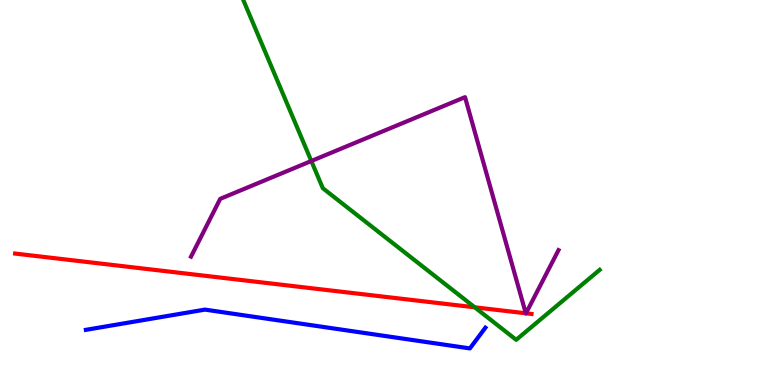[{'lines': ['blue', 'red'], 'intersections': []}, {'lines': ['green', 'red'], 'intersections': [{'x': 6.13, 'y': 2.02}]}, {'lines': ['purple', 'red'], 'intersections': [{'x': 6.78, 'y': 1.86}, {'x': 6.79, 'y': 1.86}]}, {'lines': ['blue', 'green'], 'intersections': []}, {'lines': ['blue', 'purple'], 'intersections': []}, {'lines': ['green', 'purple'], 'intersections': [{'x': 4.02, 'y': 5.82}]}]